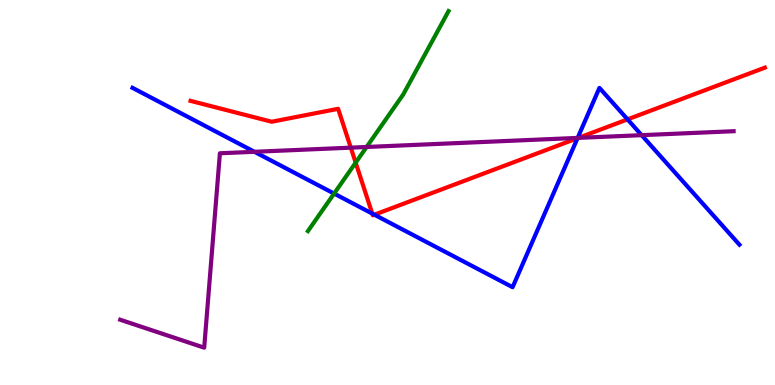[{'lines': ['blue', 'red'], 'intersections': [{'x': 4.8, 'y': 4.45}, {'x': 4.83, 'y': 4.42}, {'x': 7.45, 'y': 6.41}, {'x': 8.1, 'y': 6.9}]}, {'lines': ['green', 'red'], 'intersections': [{'x': 4.59, 'y': 5.78}]}, {'lines': ['purple', 'red'], 'intersections': [{'x': 4.53, 'y': 6.16}, {'x': 7.46, 'y': 6.42}]}, {'lines': ['blue', 'green'], 'intersections': [{'x': 4.31, 'y': 4.97}]}, {'lines': ['blue', 'purple'], 'intersections': [{'x': 3.28, 'y': 6.06}, {'x': 7.45, 'y': 6.42}, {'x': 8.28, 'y': 6.49}]}, {'lines': ['green', 'purple'], 'intersections': [{'x': 4.73, 'y': 6.18}]}]